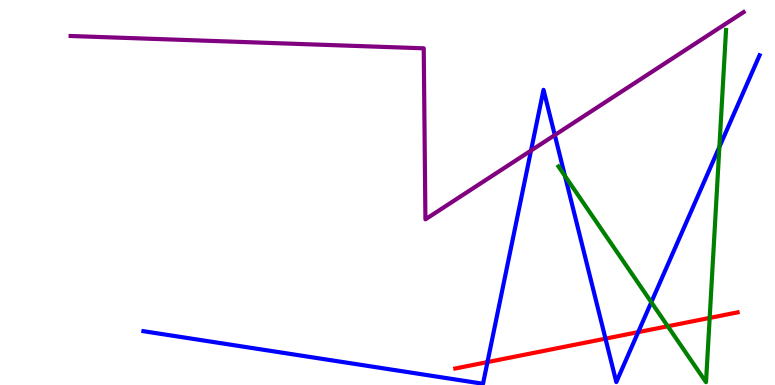[{'lines': ['blue', 'red'], 'intersections': [{'x': 6.29, 'y': 0.595}, {'x': 7.81, 'y': 1.2}, {'x': 8.23, 'y': 1.37}]}, {'lines': ['green', 'red'], 'intersections': [{'x': 8.62, 'y': 1.53}, {'x': 9.16, 'y': 1.74}]}, {'lines': ['purple', 'red'], 'intersections': []}, {'lines': ['blue', 'green'], 'intersections': [{'x': 7.29, 'y': 5.43}, {'x': 8.4, 'y': 2.15}, {'x': 9.28, 'y': 6.18}]}, {'lines': ['blue', 'purple'], 'intersections': [{'x': 6.85, 'y': 6.09}, {'x': 7.16, 'y': 6.49}]}, {'lines': ['green', 'purple'], 'intersections': []}]